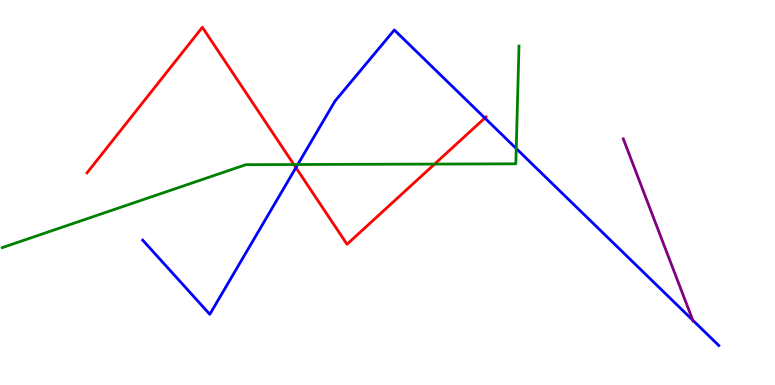[{'lines': ['blue', 'red'], 'intersections': [{'x': 3.82, 'y': 5.65}, {'x': 6.26, 'y': 6.93}]}, {'lines': ['green', 'red'], 'intersections': [{'x': 3.79, 'y': 5.73}, {'x': 5.61, 'y': 5.74}]}, {'lines': ['purple', 'red'], 'intersections': []}, {'lines': ['blue', 'green'], 'intersections': [{'x': 3.84, 'y': 5.73}, {'x': 6.66, 'y': 6.14}]}, {'lines': ['blue', 'purple'], 'intersections': [{'x': 8.94, 'y': 1.68}]}, {'lines': ['green', 'purple'], 'intersections': []}]